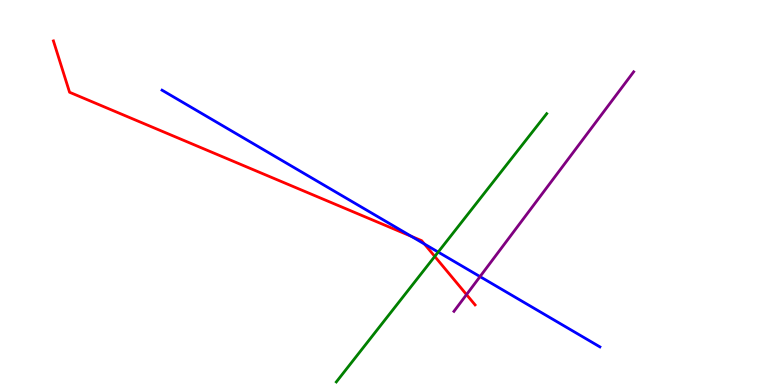[{'lines': ['blue', 'red'], 'intersections': [{'x': 5.31, 'y': 3.86}, {'x': 5.48, 'y': 3.66}]}, {'lines': ['green', 'red'], 'intersections': [{'x': 5.61, 'y': 3.34}]}, {'lines': ['purple', 'red'], 'intersections': [{'x': 6.02, 'y': 2.35}]}, {'lines': ['blue', 'green'], 'intersections': [{'x': 5.65, 'y': 3.45}]}, {'lines': ['blue', 'purple'], 'intersections': [{'x': 6.19, 'y': 2.82}]}, {'lines': ['green', 'purple'], 'intersections': []}]